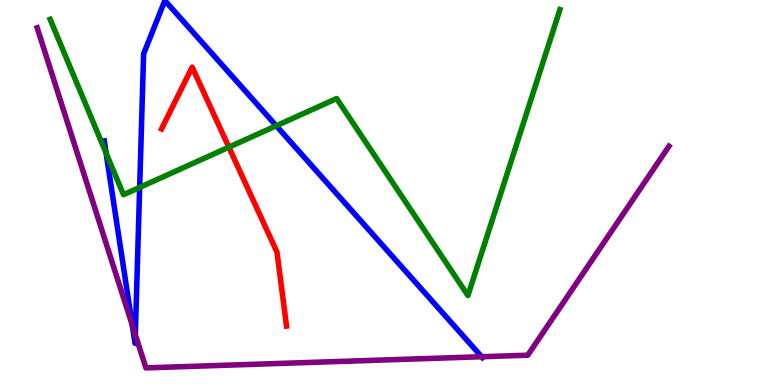[{'lines': ['blue', 'red'], 'intersections': []}, {'lines': ['green', 'red'], 'intersections': [{'x': 2.95, 'y': 6.18}]}, {'lines': ['purple', 'red'], 'intersections': []}, {'lines': ['blue', 'green'], 'intersections': [{'x': 1.37, 'y': 6.02}, {'x': 1.8, 'y': 5.13}, {'x': 3.56, 'y': 6.73}]}, {'lines': ['blue', 'purple'], 'intersections': [{'x': 1.71, 'y': 1.55}, {'x': 1.75, 'y': 1.31}, {'x': 6.22, 'y': 0.734}]}, {'lines': ['green', 'purple'], 'intersections': []}]